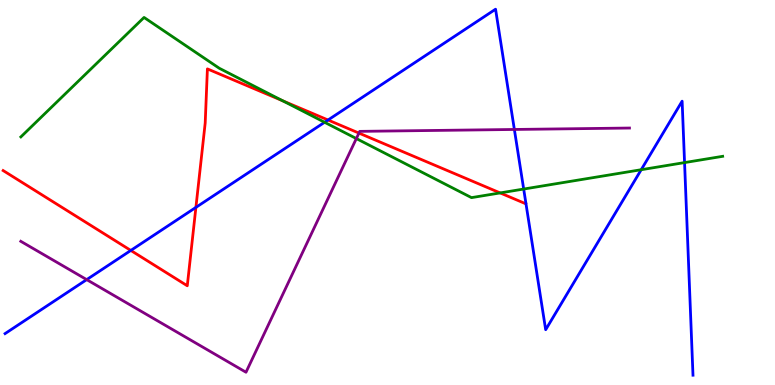[{'lines': ['blue', 'red'], 'intersections': [{'x': 1.69, 'y': 3.5}, {'x': 2.53, 'y': 4.61}, {'x': 4.23, 'y': 6.88}]}, {'lines': ['green', 'red'], 'intersections': [{'x': 3.65, 'y': 7.38}, {'x': 6.45, 'y': 4.99}]}, {'lines': ['purple', 'red'], 'intersections': [{'x': 4.63, 'y': 6.54}]}, {'lines': ['blue', 'green'], 'intersections': [{'x': 4.19, 'y': 6.82}, {'x': 6.76, 'y': 5.09}, {'x': 8.27, 'y': 5.59}, {'x': 8.83, 'y': 5.78}]}, {'lines': ['blue', 'purple'], 'intersections': [{'x': 1.12, 'y': 2.74}, {'x': 6.64, 'y': 6.64}]}, {'lines': ['green', 'purple'], 'intersections': [{'x': 4.6, 'y': 6.4}]}]